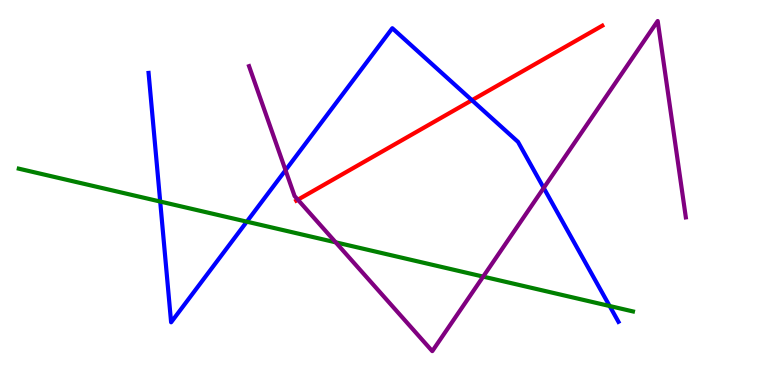[{'lines': ['blue', 'red'], 'intersections': [{'x': 6.09, 'y': 7.4}]}, {'lines': ['green', 'red'], 'intersections': []}, {'lines': ['purple', 'red'], 'intersections': [{'x': 3.84, 'y': 4.81}]}, {'lines': ['blue', 'green'], 'intersections': [{'x': 2.07, 'y': 4.77}, {'x': 3.18, 'y': 4.24}, {'x': 7.87, 'y': 2.05}]}, {'lines': ['blue', 'purple'], 'intersections': [{'x': 3.68, 'y': 5.58}, {'x': 7.02, 'y': 5.12}]}, {'lines': ['green', 'purple'], 'intersections': [{'x': 4.33, 'y': 3.71}, {'x': 6.23, 'y': 2.82}]}]